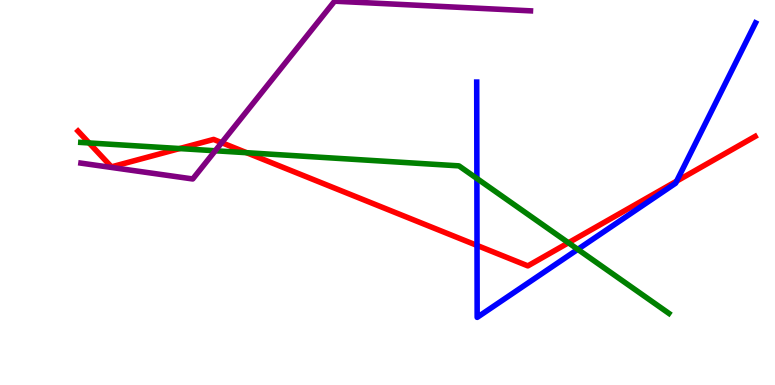[{'lines': ['blue', 'red'], 'intersections': [{'x': 6.16, 'y': 3.63}, {'x': 8.73, 'y': 5.3}]}, {'lines': ['green', 'red'], 'intersections': [{'x': 1.15, 'y': 6.29}, {'x': 2.32, 'y': 6.14}, {'x': 3.18, 'y': 6.03}, {'x': 7.33, 'y': 3.69}]}, {'lines': ['purple', 'red'], 'intersections': [{'x': 2.86, 'y': 6.29}]}, {'lines': ['blue', 'green'], 'intersections': [{'x': 6.15, 'y': 5.36}, {'x': 7.46, 'y': 3.52}]}, {'lines': ['blue', 'purple'], 'intersections': []}, {'lines': ['green', 'purple'], 'intersections': [{'x': 2.78, 'y': 6.08}]}]